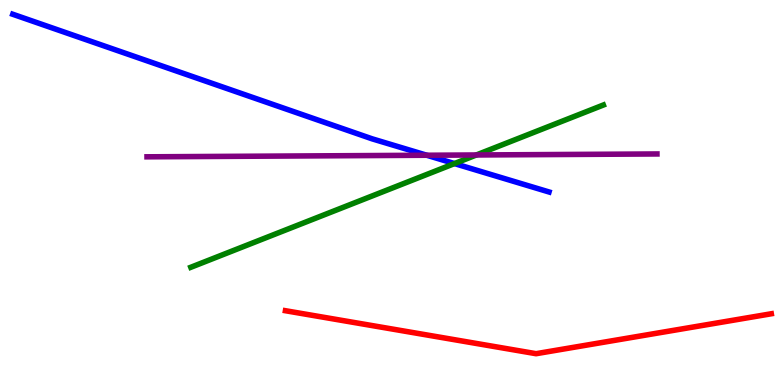[{'lines': ['blue', 'red'], 'intersections': []}, {'lines': ['green', 'red'], 'intersections': []}, {'lines': ['purple', 'red'], 'intersections': []}, {'lines': ['blue', 'green'], 'intersections': [{'x': 5.86, 'y': 5.75}]}, {'lines': ['blue', 'purple'], 'intersections': [{'x': 5.51, 'y': 5.97}]}, {'lines': ['green', 'purple'], 'intersections': [{'x': 6.15, 'y': 5.97}]}]